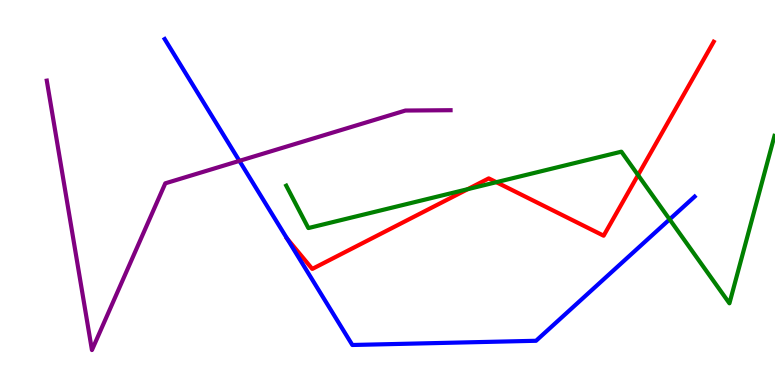[{'lines': ['blue', 'red'], 'intersections': [{'x': 3.7, 'y': 3.8}]}, {'lines': ['green', 'red'], 'intersections': [{'x': 6.04, 'y': 5.09}, {'x': 6.4, 'y': 5.27}, {'x': 8.23, 'y': 5.45}]}, {'lines': ['purple', 'red'], 'intersections': []}, {'lines': ['blue', 'green'], 'intersections': [{'x': 8.64, 'y': 4.3}]}, {'lines': ['blue', 'purple'], 'intersections': [{'x': 3.09, 'y': 5.82}]}, {'lines': ['green', 'purple'], 'intersections': []}]